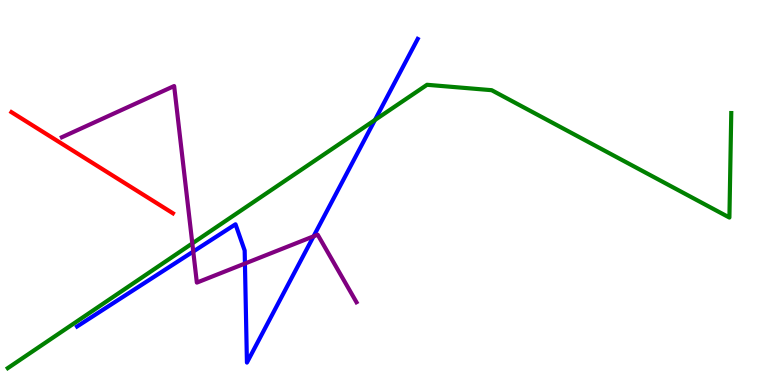[{'lines': ['blue', 'red'], 'intersections': []}, {'lines': ['green', 'red'], 'intersections': []}, {'lines': ['purple', 'red'], 'intersections': []}, {'lines': ['blue', 'green'], 'intersections': [{'x': 4.84, 'y': 6.88}]}, {'lines': ['blue', 'purple'], 'intersections': [{'x': 2.49, 'y': 3.47}, {'x': 3.16, 'y': 3.15}, {'x': 4.05, 'y': 3.86}]}, {'lines': ['green', 'purple'], 'intersections': [{'x': 2.48, 'y': 3.68}]}]